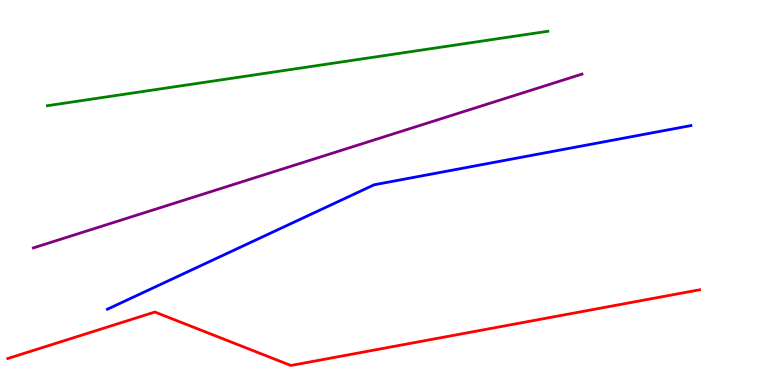[{'lines': ['blue', 'red'], 'intersections': []}, {'lines': ['green', 'red'], 'intersections': []}, {'lines': ['purple', 'red'], 'intersections': []}, {'lines': ['blue', 'green'], 'intersections': []}, {'lines': ['blue', 'purple'], 'intersections': []}, {'lines': ['green', 'purple'], 'intersections': []}]